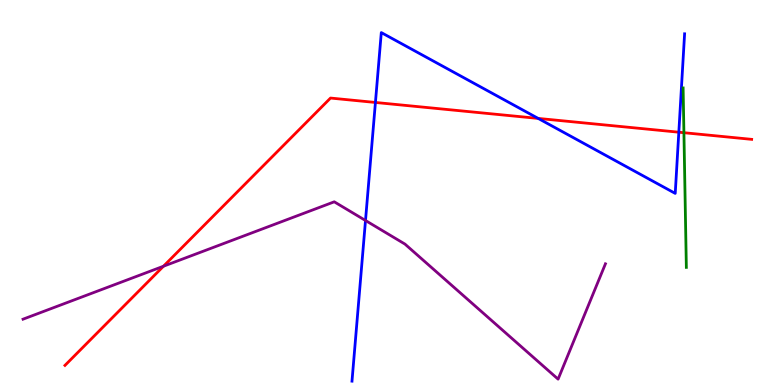[{'lines': ['blue', 'red'], 'intersections': [{'x': 4.84, 'y': 7.34}, {'x': 6.94, 'y': 6.92}, {'x': 8.76, 'y': 6.57}]}, {'lines': ['green', 'red'], 'intersections': [{'x': 8.82, 'y': 6.55}]}, {'lines': ['purple', 'red'], 'intersections': [{'x': 2.11, 'y': 3.09}]}, {'lines': ['blue', 'green'], 'intersections': []}, {'lines': ['blue', 'purple'], 'intersections': [{'x': 4.72, 'y': 4.27}]}, {'lines': ['green', 'purple'], 'intersections': []}]